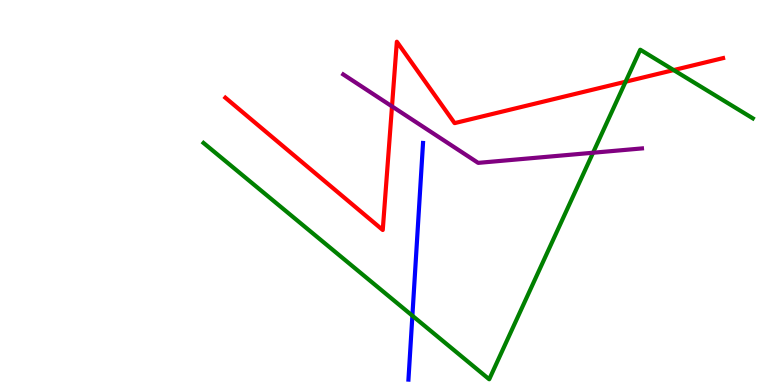[{'lines': ['blue', 'red'], 'intersections': []}, {'lines': ['green', 'red'], 'intersections': [{'x': 8.07, 'y': 7.88}, {'x': 8.69, 'y': 8.18}]}, {'lines': ['purple', 'red'], 'intersections': [{'x': 5.06, 'y': 7.24}]}, {'lines': ['blue', 'green'], 'intersections': [{'x': 5.32, 'y': 1.8}]}, {'lines': ['blue', 'purple'], 'intersections': []}, {'lines': ['green', 'purple'], 'intersections': [{'x': 7.65, 'y': 6.03}]}]